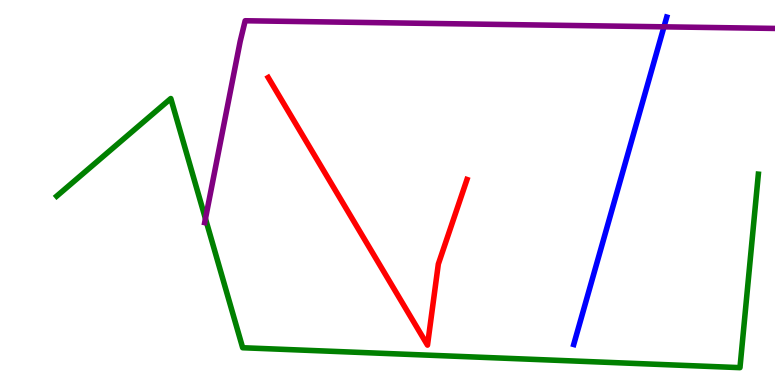[{'lines': ['blue', 'red'], 'intersections': []}, {'lines': ['green', 'red'], 'intersections': []}, {'lines': ['purple', 'red'], 'intersections': []}, {'lines': ['blue', 'green'], 'intersections': []}, {'lines': ['blue', 'purple'], 'intersections': [{'x': 8.57, 'y': 9.3}]}, {'lines': ['green', 'purple'], 'intersections': [{'x': 2.65, 'y': 4.32}]}]